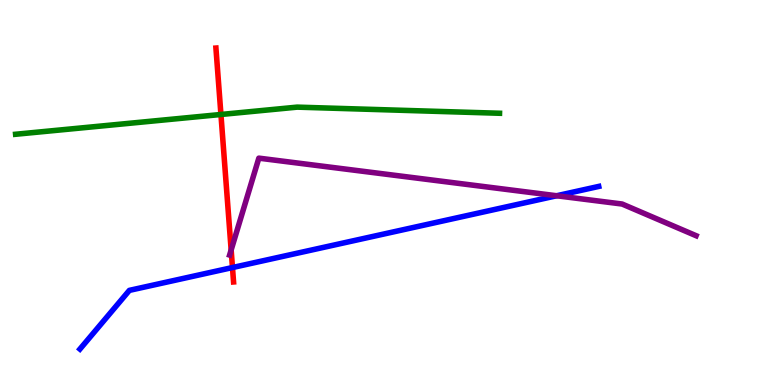[{'lines': ['blue', 'red'], 'intersections': [{'x': 3.0, 'y': 3.05}]}, {'lines': ['green', 'red'], 'intersections': [{'x': 2.85, 'y': 7.03}]}, {'lines': ['purple', 'red'], 'intersections': [{'x': 2.98, 'y': 3.51}]}, {'lines': ['blue', 'green'], 'intersections': []}, {'lines': ['blue', 'purple'], 'intersections': [{'x': 7.18, 'y': 4.92}]}, {'lines': ['green', 'purple'], 'intersections': []}]